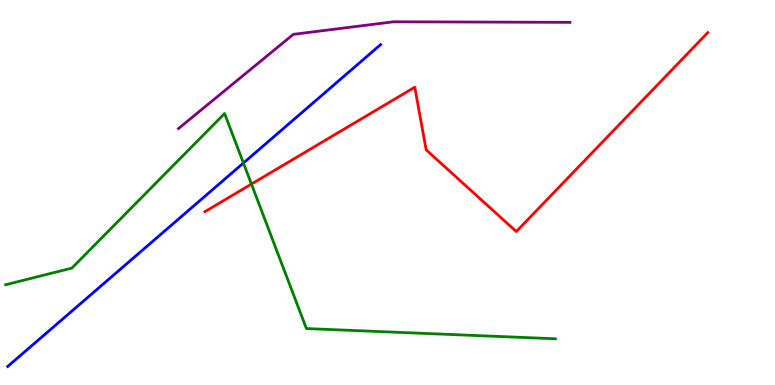[{'lines': ['blue', 'red'], 'intersections': []}, {'lines': ['green', 'red'], 'intersections': [{'x': 3.24, 'y': 5.22}]}, {'lines': ['purple', 'red'], 'intersections': []}, {'lines': ['blue', 'green'], 'intersections': [{'x': 3.14, 'y': 5.77}]}, {'lines': ['blue', 'purple'], 'intersections': []}, {'lines': ['green', 'purple'], 'intersections': []}]